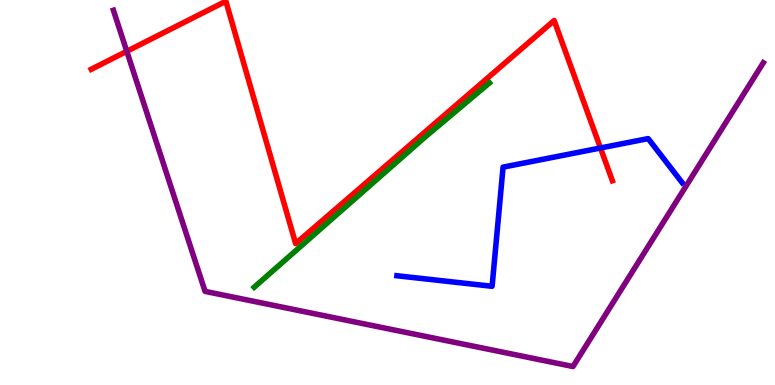[{'lines': ['blue', 'red'], 'intersections': [{'x': 7.75, 'y': 6.16}]}, {'lines': ['green', 'red'], 'intersections': []}, {'lines': ['purple', 'red'], 'intersections': [{'x': 1.64, 'y': 8.67}]}, {'lines': ['blue', 'green'], 'intersections': []}, {'lines': ['blue', 'purple'], 'intersections': []}, {'lines': ['green', 'purple'], 'intersections': []}]